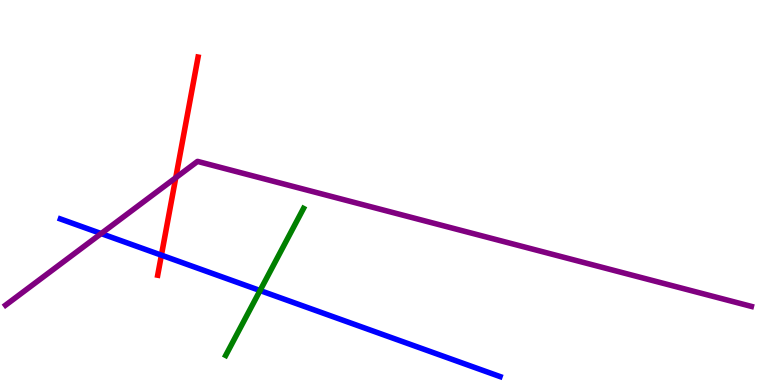[{'lines': ['blue', 'red'], 'intersections': [{'x': 2.08, 'y': 3.37}]}, {'lines': ['green', 'red'], 'intersections': []}, {'lines': ['purple', 'red'], 'intersections': [{'x': 2.27, 'y': 5.38}]}, {'lines': ['blue', 'green'], 'intersections': [{'x': 3.36, 'y': 2.45}]}, {'lines': ['blue', 'purple'], 'intersections': [{'x': 1.31, 'y': 3.93}]}, {'lines': ['green', 'purple'], 'intersections': []}]